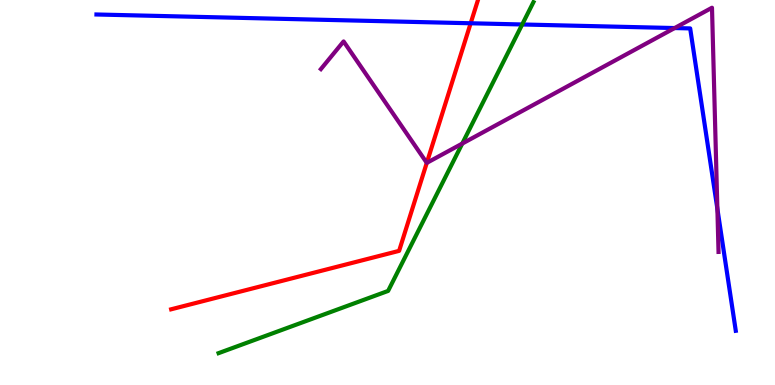[{'lines': ['blue', 'red'], 'intersections': [{'x': 6.07, 'y': 9.4}]}, {'lines': ['green', 'red'], 'intersections': []}, {'lines': ['purple', 'red'], 'intersections': [{'x': 5.51, 'y': 5.77}]}, {'lines': ['blue', 'green'], 'intersections': [{'x': 6.74, 'y': 9.36}]}, {'lines': ['blue', 'purple'], 'intersections': [{'x': 8.71, 'y': 9.27}, {'x': 9.26, 'y': 4.58}]}, {'lines': ['green', 'purple'], 'intersections': [{'x': 5.96, 'y': 6.27}]}]